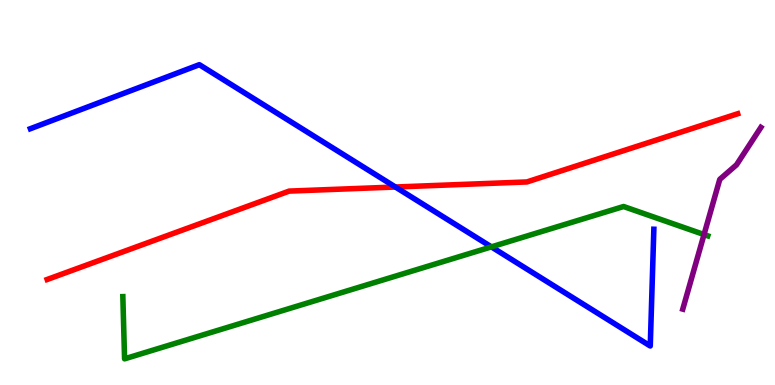[{'lines': ['blue', 'red'], 'intersections': [{'x': 5.1, 'y': 5.14}]}, {'lines': ['green', 'red'], 'intersections': []}, {'lines': ['purple', 'red'], 'intersections': []}, {'lines': ['blue', 'green'], 'intersections': [{'x': 6.34, 'y': 3.59}]}, {'lines': ['blue', 'purple'], 'intersections': []}, {'lines': ['green', 'purple'], 'intersections': [{'x': 9.08, 'y': 3.91}]}]